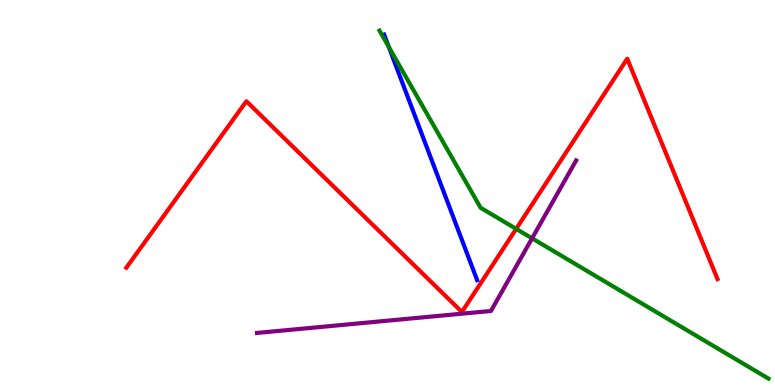[{'lines': ['blue', 'red'], 'intersections': []}, {'lines': ['green', 'red'], 'intersections': [{'x': 6.66, 'y': 4.05}]}, {'lines': ['purple', 'red'], 'intersections': []}, {'lines': ['blue', 'green'], 'intersections': [{'x': 5.02, 'y': 8.78}]}, {'lines': ['blue', 'purple'], 'intersections': []}, {'lines': ['green', 'purple'], 'intersections': [{'x': 6.87, 'y': 3.81}]}]